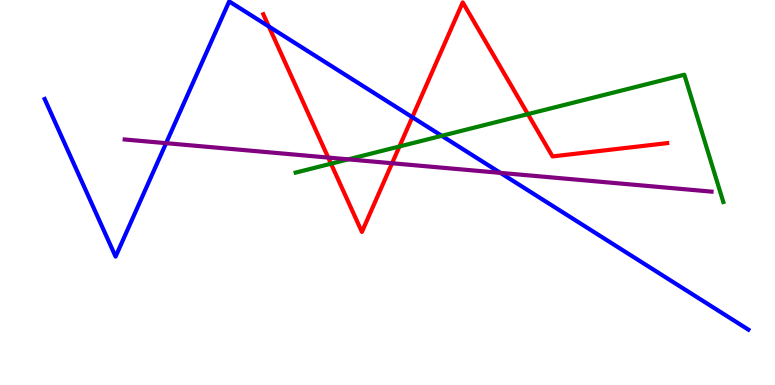[{'lines': ['blue', 'red'], 'intersections': [{'x': 3.47, 'y': 9.31}, {'x': 5.32, 'y': 6.96}]}, {'lines': ['green', 'red'], 'intersections': [{'x': 4.27, 'y': 5.75}, {'x': 5.15, 'y': 6.2}, {'x': 6.81, 'y': 7.04}]}, {'lines': ['purple', 'red'], 'intersections': [{'x': 4.24, 'y': 5.91}, {'x': 5.06, 'y': 5.76}]}, {'lines': ['blue', 'green'], 'intersections': [{'x': 5.7, 'y': 6.47}]}, {'lines': ['blue', 'purple'], 'intersections': [{'x': 2.14, 'y': 6.28}, {'x': 6.46, 'y': 5.51}]}, {'lines': ['green', 'purple'], 'intersections': [{'x': 4.49, 'y': 5.86}]}]